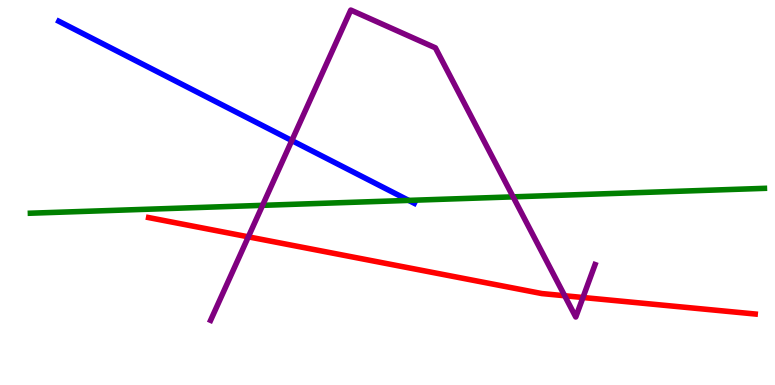[{'lines': ['blue', 'red'], 'intersections': []}, {'lines': ['green', 'red'], 'intersections': []}, {'lines': ['purple', 'red'], 'intersections': [{'x': 3.2, 'y': 3.85}, {'x': 7.29, 'y': 2.32}, {'x': 7.52, 'y': 2.27}]}, {'lines': ['blue', 'green'], 'intersections': [{'x': 5.27, 'y': 4.79}]}, {'lines': ['blue', 'purple'], 'intersections': [{'x': 3.77, 'y': 6.35}]}, {'lines': ['green', 'purple'], 'intersections': [{'x': 3.39, 'y': 4.67}, {'x': 6.62, 'y': 4.89}]}]